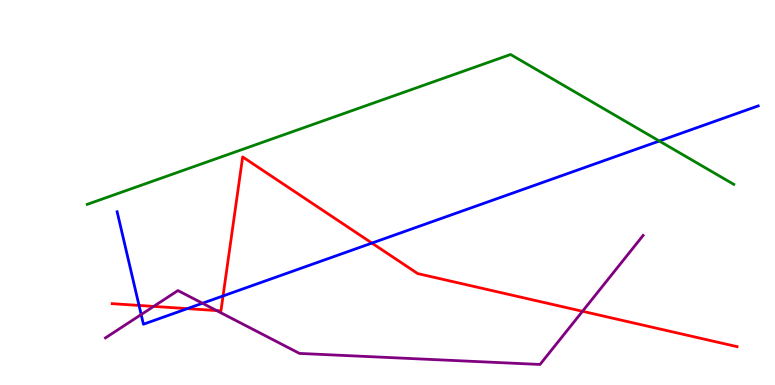[{'lines': ['blue', 'red'], 'intersections': [{'x': 1.79, 'y': 2.07}, {'x': 2.42, 'y': 1.98}, {'x': 2.88, 'y': 2.31}, {'x': 4.8, 'y': 3.69}]}, {'lines': ['green', 'red'], 'intersections': []}, {'lines': ['purple', 'red'], 'intersections': [{'x': 1.98, 'y': 2.04}, {'x': 2.79, 'y': 1.93}, {'x': 7.52, 'y': 1.91}]}, {'lines': ['blue', 'green'], 'intersections': [{'x': 8.51, 'y': 6.34}]}, {'lines': ['blue', 'purple'], 'intersections': [{'x': 1.82, 'y': 1.83}, {'x': 2.61, 'y': 2.12}]}, {'lines': ['green', 'purple'], 'intersections': []}]